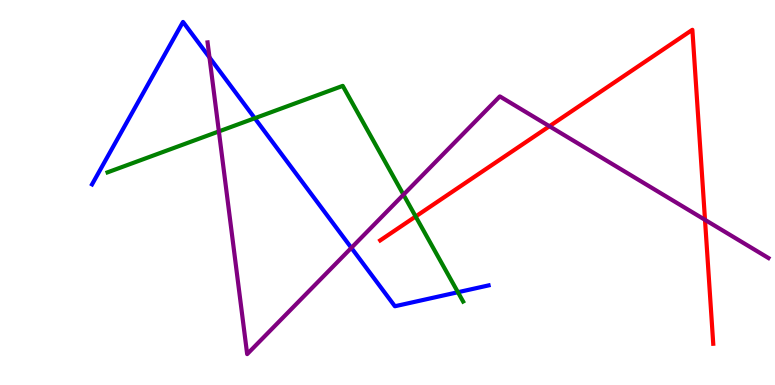[{'lines': ['blue', 'red'], 'intersections': []}, {'lines': ['green', 'red'], 'intersections': [{'x': 5.36, 'y': 4.38}]}, {'lines': ['purple', 'red'], 'intersections': [{'x': 7.09, 'y': 6.72}, {'x': 9.1, 'y': 4.29}]}, {'lines': ['blue', 'green'], 'intersections': [{'x': 3.29, 'y': 6.93}, {'x': 5.91, 'y': 2.41}]}, {'lines': ['blue', 'purple'], 'intersections': [{'x': 2.7, 'y': 8.51}, {'x': 4.53, 'y': 3.56}]}, {'lines': ['green', 'purple'], 'intersections': [{'x': 2.82, 'y': 6.59}, {'x': 5.21, 'y': 4.94}]}]